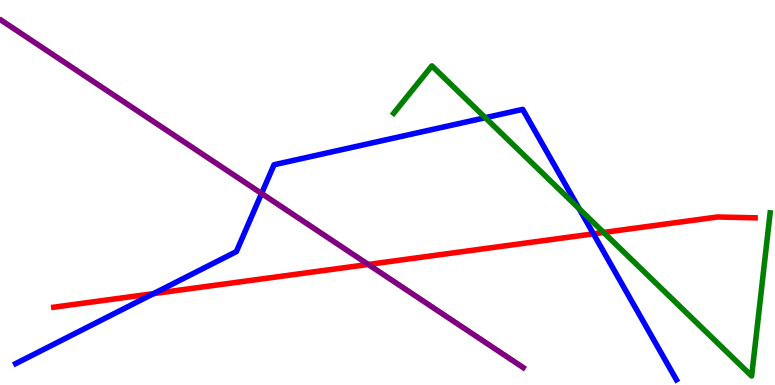[{'lines': ['blue', 'red'], 'intersections': [{'x': 1.98, 'y': 2.37}, {'x': 7.66, 'y': 3.93}]}, {'lines': ['green', 'red'], 'intersections': [{'x': 7.79, 'y': 3.96}]}, {'lines': ['purple', 'red'], 'intersections': [{'x': 4.75, 'y': 3.13}]}, {'lines': ['blue', 'green'], 'intersections': [{'x': 6.26, 'y': 6.94}, {'x': 7.47, 'y': 4.58}]}, {'lines': ['blue', 'purple'], 'intersections': [{'x': 3.38, 'y': 4.97}]}, {'lines': ['green', 'purple'], 'intersections': []}]